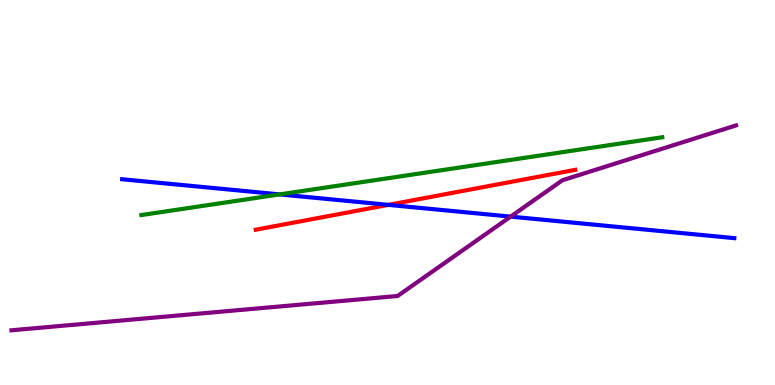[{'lines': ['blue', 'red'], 'intersections': [{'x': 5.01, 'y': 4.68}]}, {'lines': ['green', 'red'], 'intersections': []}, {'lines': ['purple', 'red'], 'intersections': []}, {'lines': ['blue', 'green'], 'intersections': [{'x': 3.61, 'y': 4.95}]}, {'lines': ['blue', 'purple'], 'intersections': [{'x': 6.59, 'y': 4.37}]}, {'lines': ['green', 'purple'], 'intersections': []}]